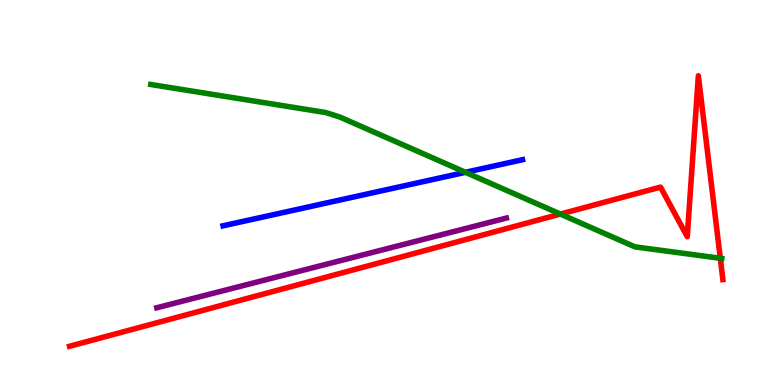[{'lines': ['blue', 'red'], 'intersections': []}, {'lines': ['green', 'red'], 'intersections': [{'x': 7.23, 'y': 4.44}, {'x': 9.29, 'y': 3.29}]}, {'lines': ['purple', 'red'], 'intersections': []}, {'lines': ['blue', 'green'], 'intersections': [{'x': 6.01, 'y': 5.52}]}, {'lines': ['blue', 'purple'], 'intersections': []}, {'lines': ['green', 'purple'], 'intersections': []}]